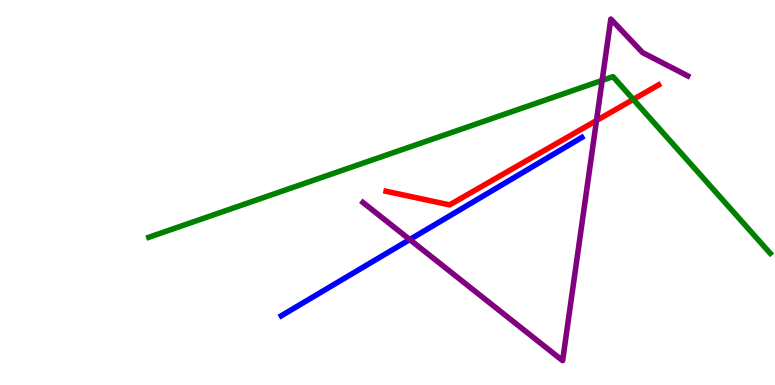[{'lines': ['blue', 'red'], 'intersections': []}, {'lines': ['green', 'red'], 'intersections': [{'x': 8.17, 'y': 7.42}]}, {'lines': ['purple', 'red'], 'intersections': [{'x': 7.7, 'y': 6.87}]}, {'lines': ['blue', 'green'], 'intersections': []}, {'lines': ['blue', 'purple'], 'intersections': [{'x': 5.29, 'y': 3.78}]}, {'lines': ['green', 'purple'], 'intersections': [{'x': 7.77, 'y': 7.91}]}]